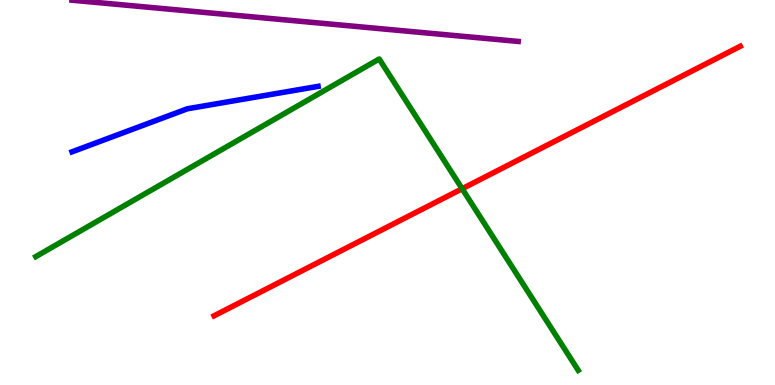[{'lines': ['blue', 'red'], 'intersections': []}, {'lines': ['green', 'red'], 'intersections': [{'x': 5.96, 'y': 5.1}]}, {'lines': ['purple', 'red'], 'intersections': []}, {'lines': ['blue', 'green'], 'intersections': []}, {'lines': ['blue', 'purple'], 'intersections': []}, {'lines': ['green', 'purple'], 'intersections': []}]